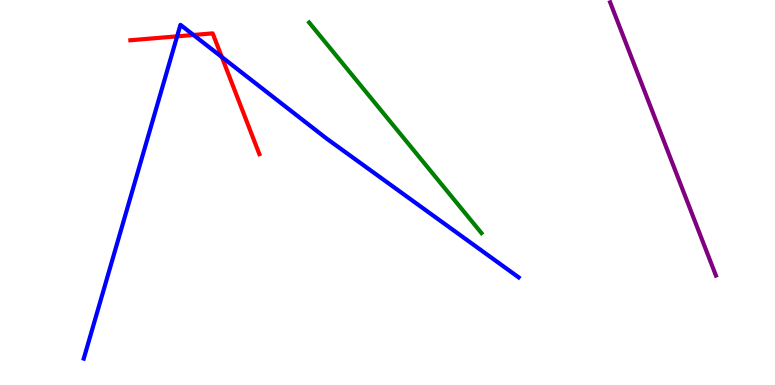[{'lines': ['blue', 'red'], 'intersections': [{'x': 2.29, 'y': 9.06}, {'x': 2.5, 'y': 9.09}, {'x': 2.86, 'y': 8.52}]}, {'lines': ['green', 'red'], 'intersections': []}, {'lines': ['purple', 'red'], 'intersections': []}, {'lines': ['blue', 'green'], 'intersections': []}, {'lines': ['blue', 'purple'], 'intersections': []}, {'lines': ['green', 'purple'], 'intersections': []}]